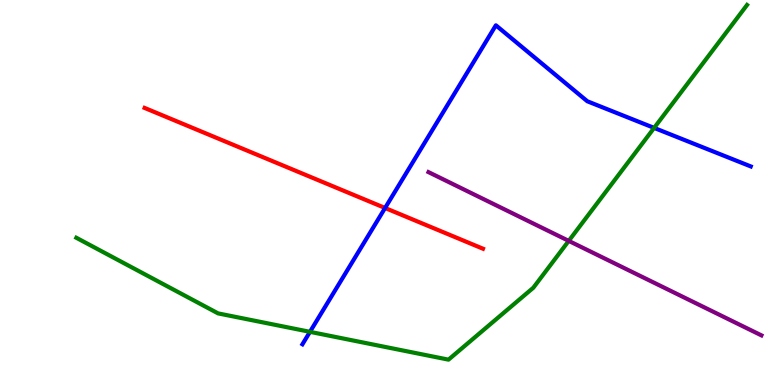[{'lines': ['blue', 'red'], 'intersections': [{'x': 4.97, 'y': 4.6}]}, {'lines': ['green', 'red'], 'intersections': []}, {'lines': ['purple', 'red'], 'intersections': []}, {'lines': ['blue', 'green'], 'intersections': [{'x': 4.0, 'y': 1.38}, {'x': 8.44, 'y': 6.68}]}, {'lines': ['blue', 'purple'], 'intersections': []}, {'lines': ['green', 'purple'], 'intersections': [{'x': 7.34, 'y': 3.74}]}]